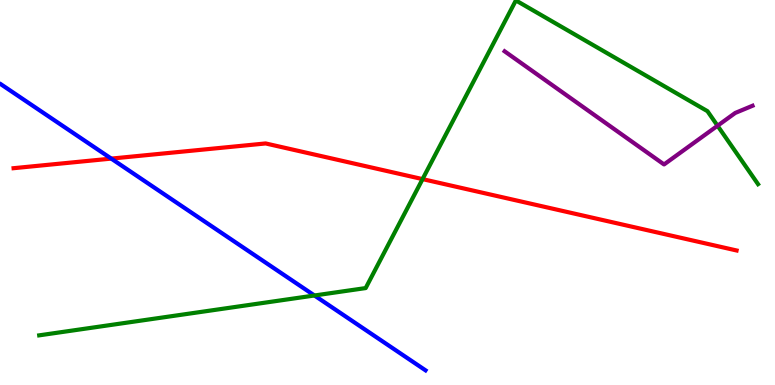[{'lines': ['blue', 'red'], 'intersections': [{'x': 1.44, 'y': 5.88}]}, {'lines': ['green', 'red'], 'intersections': [{'x': 5.45, 'y': 5.35}]}, {'lines': ['purple', 'red'], 'intersections': []}, {'lines': ['blue', 'green'], 'intersections': [{'x': 4.06, 'y': 2.32}]}, {'lines': ['blue', 'purple'], 'intersections': []}, {'lines': ['green', 'purple'], 'intersections': [{'x': 9.26, 'y': 6.73}]}]